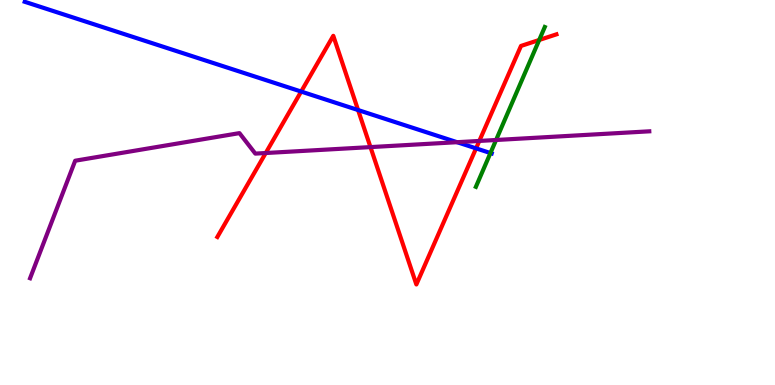[{'lines': ['blue', 'red'], 'intersections': [{'x': 3.89, 'y': 7.62}, {'x': 4.62, 'y': 7.14}, {'x': 6.14, 'y': 6.15}]}, {'lines': ['green', 'red'], 'intersections': [{'x': 6.96, 'y': 8.96}]}, {'lines': ['purple', 'red'], 'intersections': [{'x': 3.43, 'y': 6.03}, {'x': 4.78, 'y': 6.18}, {'x': 6.18, 'y': 6.34}]}, {'lines': ['blue', 'green'], 'intersections': [{'x': 6.33, 'y': 6.02}]}, {'lines': ['blue', 'purple'], 'intersections': [{'x': 5.9, 'y': 6.31}]}, {'lines': ['green', 'purple'], 'intersections': [{'x': 6.4, 'y': 6.36}]}]